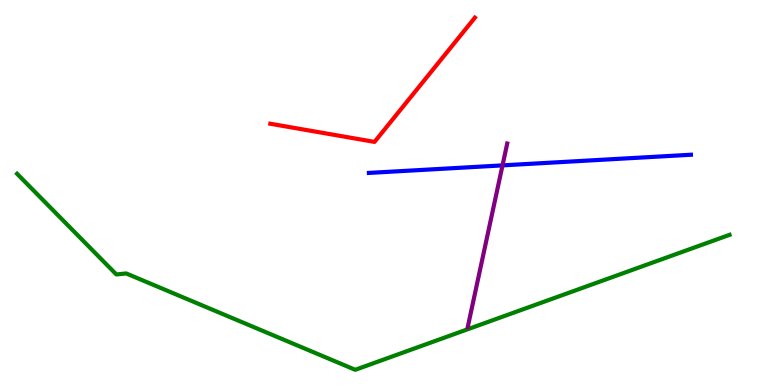[{'lines': ['blue', 'red'], 'intersections': []}, {'lines': ['green', 'red'], 'intersections': []}, {'lines': ['purple', 'red'], 'intersections': []}, {'lines': ['blue', 'green'], 'intersections': []}, {'lines': ['blue', 'purple'], 'intersections': [{'x': 6.48, 'y': 5.7}]}, {'lines': ['green', 'purple'], 'intersections': []}]